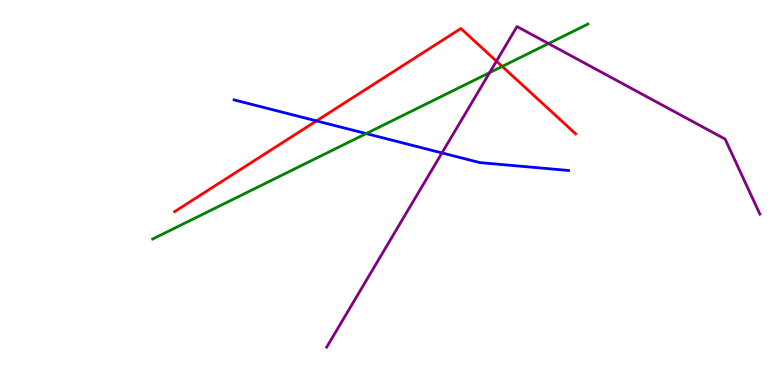[{'lines': ['blue', 'red'], 'intersections': [{'x': 4.08, 'y': 6.86}]}, {'lines': ['green', 'red'], 'intersections': [{'x': 6.48, 'y': 8.27}]}, {'lines': ['purple', 'red'], 'intersections': [{'x': 6.41, 'y': 8.41}]}, {'lines': ['blue', 'green'], 'intersections': [{'x': 4.72, 'y': 6.53}]}, {'lines': ['blue', 'purple'], 'intersections': [{'x': 5.7, 'y': 6.03}]}, {'lines': ['green', 'purple'], 'intersections': [{'x': 6.32, 'y': 8.11}, {'x': 7.08, 'y': 8.87}]}]